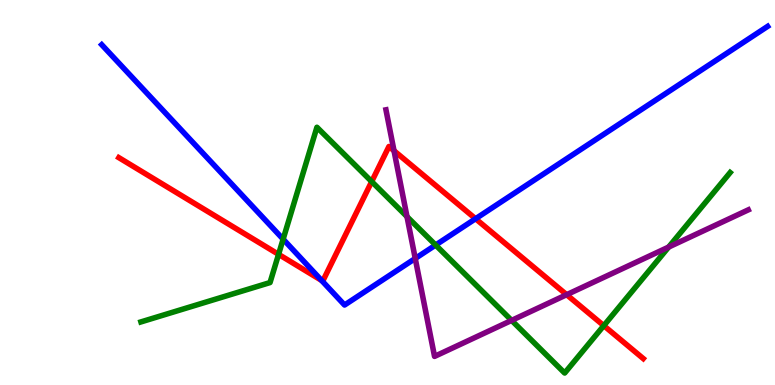[{'lines': ['blue', 'red'], 'intersections': [{'x': 4.15, 'y': 2.72}, {'x': 6.14, 'y': 4.32}]}, {'lines': ['green', 'red'], 'intersections': [{'x': 3.59, 'y': 3.39}, {'x': 4.8, 'y': 5.28}, {'x': 7.79, 'y': 1.54}]}, {'lines': ['purple', 'red'], 'intersections': [{'x': 5.08, 'y': 6.09}, {'x': 7.31, 'y': 2.35}]}, {'lines': ['blue', 'green'], 'intersections': [{'x': 3.65, 'y': 3.79}, {'x': 5.62, 'y': 3.64}]}, {'lines': ['blue', 'purple'], 'intersections': [{'x': 5.36, 'y': 3.29}]}, {'lines': ['green', 'purple'], 'intersections': [{'x': 5.25, 'y': 4.37}, {'x': 6.6, 'y': 1.68}, {'x': 8.63, 'y': 3.58}]}]